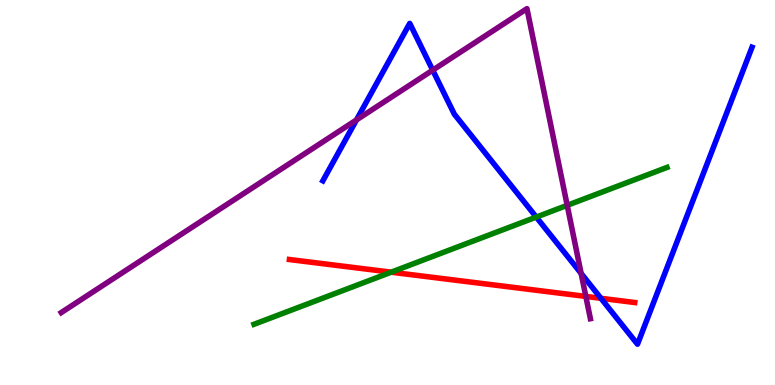[{'lines': ['blue', 'red'], 'intersections': [{'x': 7.75, 'y': 2.25}]}, {'lines': ['green', 'red'], 'intersections': [{'x': 5.05, 'y': 2.93}]}, {'lines': ['purple', 'red'], 'intersections': [{'x': 7.56, 'y': 2.3}]}, {'lines': ['blue', 'green'], 'intersections': [{'x': 6.92, 'y': 4.36}]}, {'lines': ['blue', 'purple'], 'intersections': [{'x': 4.6, 'y': 6.89}, {'x': 5.58, 'y': 8.18}, {'x': 7.5, 'y': 2.9}]}, {'lines': ['green', 'purple'], 'intersections': [{'x': 7.32, 'y': 4.67}]}]